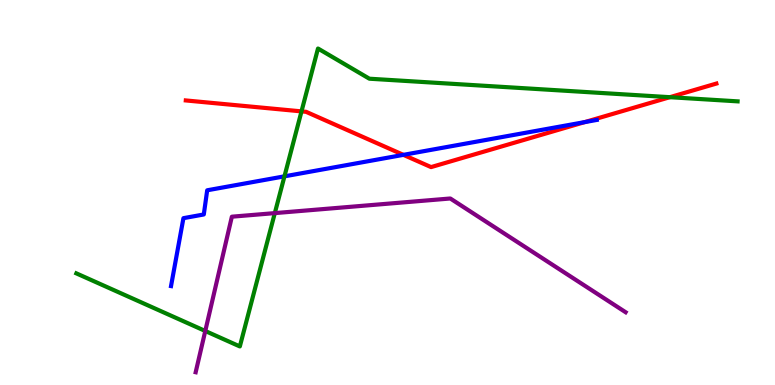[{'lines': ['blue', 'red'], 'intersections': [{'x': 5.21, 'y': 5.98}, {'x': 7.54, 'y': 6.83}]}, {'lines': ['green', 'red'], 'intersections': [{'x': 3.89, 'y': 7.11}, {'x': 8.64, 'y': 7.48}]}, {'lines': ['purple', 'red'], 'intersections': []}, {'lines': ['blue', 'green'], 'intersections': [{'x': 3.67, 'y': 5.42}]}, {'lines': ['blue', 'purple'], 'intersections': []}, {'lines': ['green', 'purple'], 'intersections': [{'x': 2.65, 'y': 1.4}, {'x': 3.55, 'y': 4.46}]}]